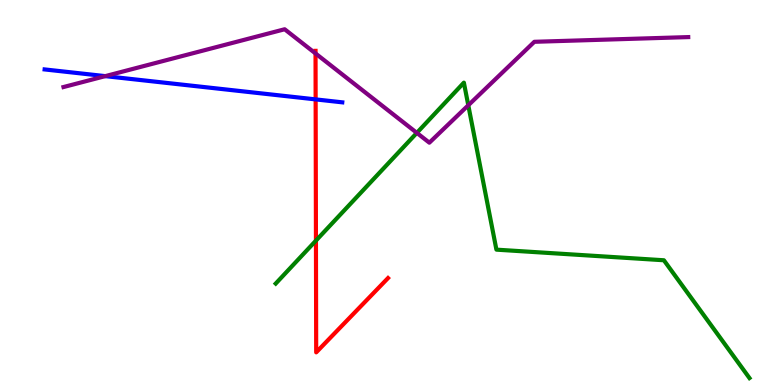[{'lines': ['blue', 'red'], 'intersections': [{'x': 4.07, 'y': 7.42}]}, {'lines': ['green', 'red'], 'intersections': [{'x': 4.08, 'y': 3.75}]}, {'lines': ['purple', 'red'], 'intersections': [{'x': 4.07, 'y': 8.61}]}, {'lines': ['blue', 'green'], 'intersections': []}, {'lines': ['blue', 'purple'], 'intersections': [{'x': 1.36, 'y': 8.02}]}, {'lines': ['green', 'purple'], 'intersections': [{'x': 5.38, 'y': 6.55}, {'x': 6.04, 'y': 7.27}]}]